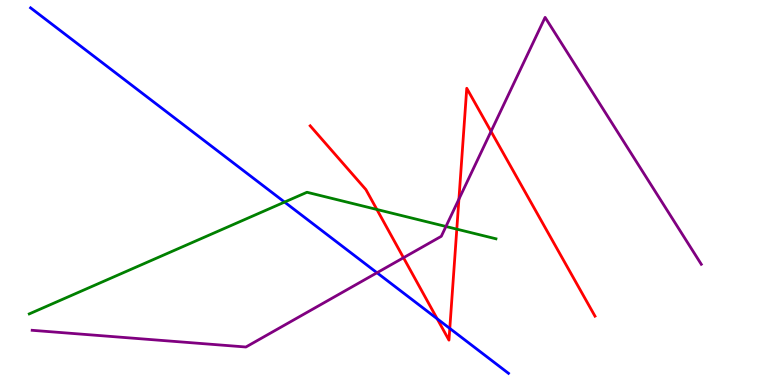[{'lines': ['blue', 'red'], 'intersections': [{'x': 5.64, 'y': 1.72}, {'x': 5.8, 'y': 1.47}]}, {'lines': ['green', 'red'], 'intersections': [{'x': 4.86, 'y': 4.56}, {'x': 5.89, 'y': 4.05}]}, {'lines': ['purple', 'red'], 'intersections': [{'x': 5.21, 'y': 3.31}, {'x': 5.92, 'y': 4.83}, {'x': 6.34, 'y': 6.59}]}, {'lines': ['blue', 'green'], 'intersections': [{'x': 3.67, 'y': 4.75}]}, {'lines': ['blue', 'purple'], 'intersections': [{'x': 4.86, 'y': 2.92}]}, {'lines': ['green', 'purple'], 'intersections': [{'x': 5.75, 'y': 4.12}]}]